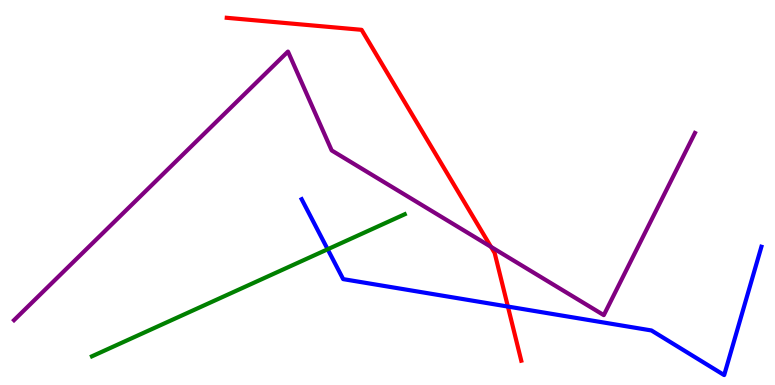[{'lines': ['blue', 'red'], 'intersections': [{'x': 6.55, 'y': 2.04}]}, {'lines': ['green', 'red'], 'intersections': []}, {'lines': ['purple', 'red'], 'intersections': [{'x': 6.34, 'y': 3.59}]}, {'lines': ['blue', 'green'], 'intersections': [{'x': 4.23, 'y': 3.53}]}, {'lines': ['blue', 'purple'], 'intersections': []}, {'lines': ['green', 'purple'], 'intersections': []}]